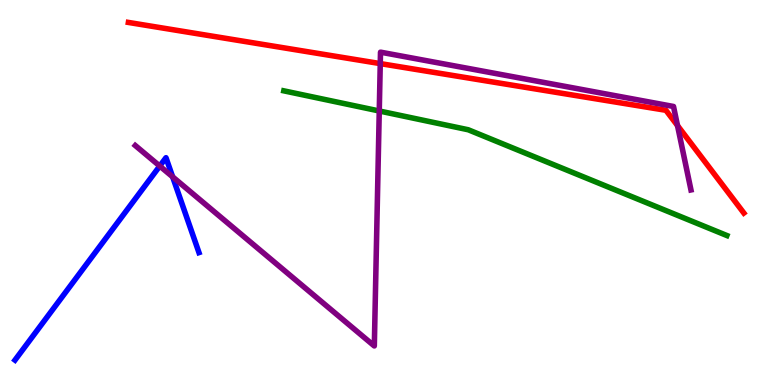[{'lines': ['blue', 'red'], 'intersections': []}, {'lines': ['green', 'red'], 'intersections': []}, {'lines': ['purple', 'red'], 'intersections': [{'x': 4.91, 'y': 8.35}, {'x': 8.74, 'y': 6.74}]}, {'lines': ['blue', 'green'], 'intersections': []}, {'lines': ['blue', 'purple'], 'intersections': [{'x': 2.06, 'y': 5.69}, {'x': 2.23, 'y': 5.41}]}, {'lines': ['green', 'purple'], 'intersections': [{'x': 4.89, 'y': 7.12}]}]